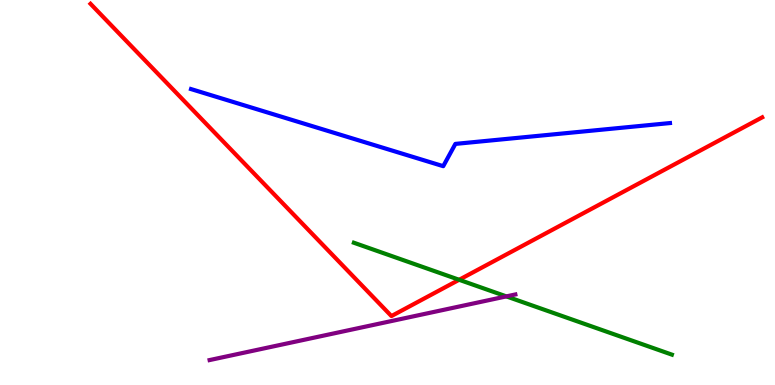[{'lines': ['blue', 'red'], 'intersections': []}, {'lines': ['green', 'red'], 'intersections': [{'x': 5.92, 'y': 2.73}]}, {'lines': ['purple', 'red'], 'intersections': []}, {'lines': ['blue', 'green'], 'intersections': []}, {'lines': ['blue', 'purple'], 'intersections': []}, {'lines': ['green', 'purple'], 'intersections': [{'x': 6.53, 'y': 2.3}]}]